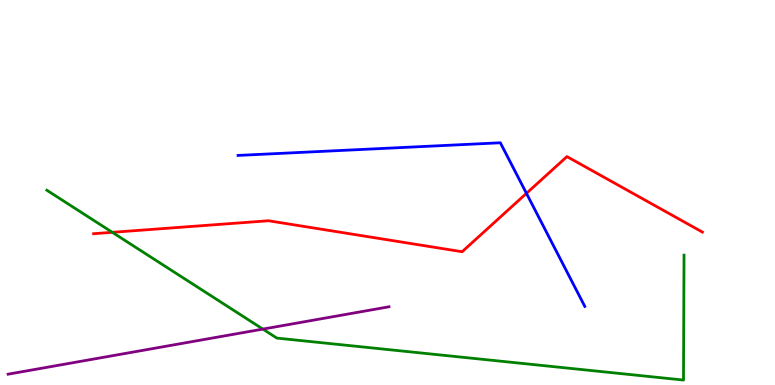[{'lines': ['blue', 'red'], 'intersections': [{'x': 6.79, 'y': 4.98}]}, {'lines': ['green', 'red'], 'intersections': [{'x': 1.45, 'y': 3.97}]}, {'lines': ['purple', 'red'], 'intersections': []}, {'lines': ['blue', 'green'], 'intersections': []}, {'lines': ['blue', 'purple'], 'intersections': []}, {'lines': ['green', 'purple'], 'intersections': [{'x': 3.39, 'y': 1.45}]}]